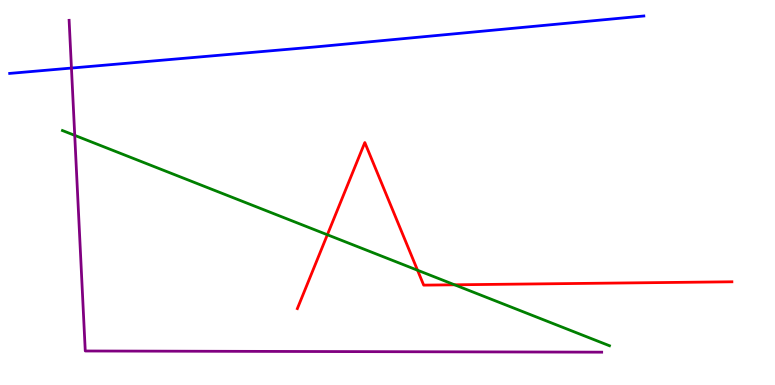[{'lines': ['blue', 'red'], 'intersections': []}, {'lines': ['green', 'red'], 'intersections': [{'x': 4.22, 'y': 3.9}, {'x': 5.39, 'y': 2.98}, {'x': 5.87, 'y': 2.6}]}, {'lines': ['purple', 'red'], 'intersections': []}, {'lines': ['blue', 'green'], 'intersections': []}, {'lines': ['blue', 'purple'], 'intersections': [{'x': 0.922, 'y': 8.23}]}, {'lines': ['green', 'purple'], 'intersections': [{'x': 0.964, 'y': 6.48}]}]